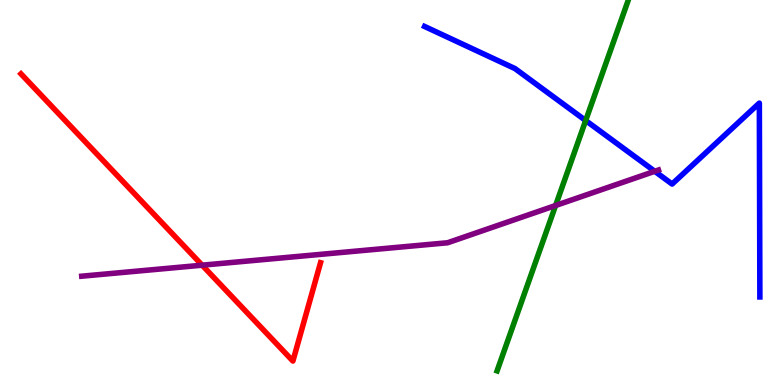[{'lines': ['blue', 'red'], 'intersections': []}, {'lines': ['green', 'red'], 'intersections': []}, {'lines': ['purple', 'red'], 'intersections': [{'x': 2.61, 'y': 3.11}]}, {'lines': ['blue', 'green'], 'intersections': [{'x': 7.56, 'y': 6.87}]}, {'lines': ['blue', 'purple'], 'intersections': [{'x': 8.45, 'y': 5.55}]}, {'lines': ['green', 'purple'], 'intersections': [{'x': 7.17, 'y': 4.66}]}]